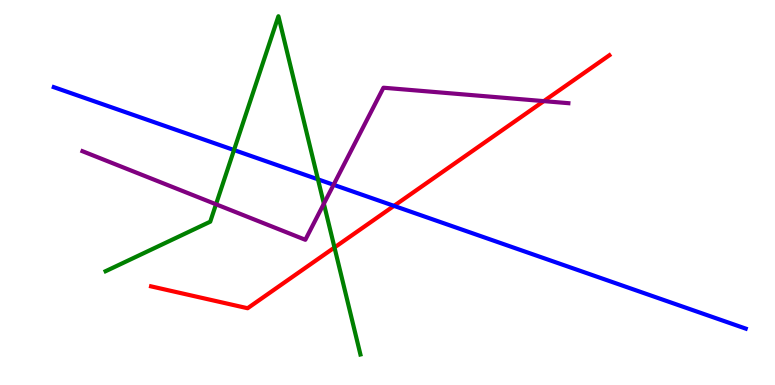[{'lines': ['blue', 'red'], 'intersections': [{'x': 5.08, 'y': 4.65}]}, {'lines': ['green', 'red'], 'intersections': [{'x': 4.32, 'y': 3.57}]}, {'lines': ['purple', 'red'], 'intersections': [{'x': 7.02, 'y': 7.37}]}, {'lines': ['blue', 'green'], 'intersections': [{'x': 3.02, 'y': 6.1}, {'x': 4.1, 'y': 5.34}]}, {'lines': ['blue', 'purple'], 'intersections': [{'x': 4.3, 'y': 5.2}]}, {'lines': ['green', 'purple'], 'intersections': [{'x': 2.79, 'y': 4.69}, {'x': 4.18, 'y': 4.71}]}]